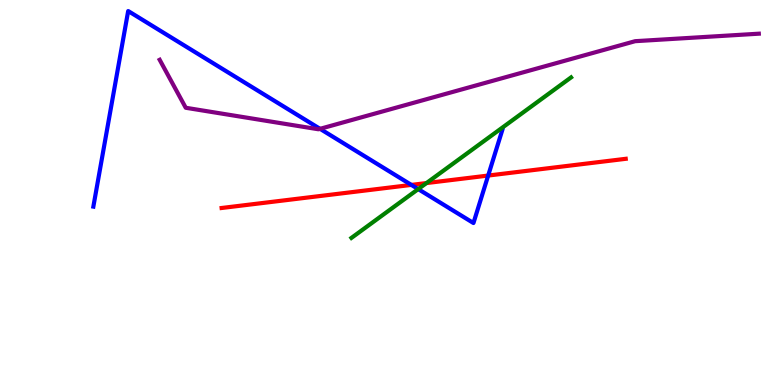[{'lines': ['blue', 'red'], 'intersections': [{'x': 5.31, 'y': 5.2}, {'x': 6.3, 'y': 5.44}]}, {'lines': ['green', 'red'], 'intersections': [{'x': 5.5, 'y': 5.25}]}, {'lines': ['purple', 'red'], 'intersections': []}, {'lines': ['blue', 'green'], 'intersections': [{'x': 5.4, 'y': 5.09}]}, {'lines': ['blue', 'purple'], 'intersections': [{'x': 4.13, 'y': 6.65}]}, {'lines': ['green', 'purple'], 'intersections': []}]